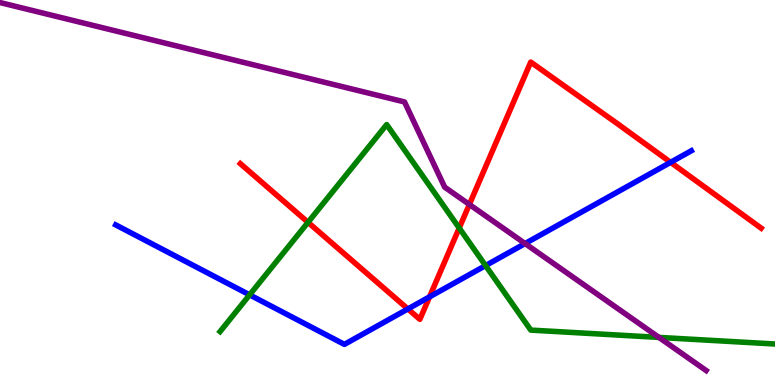[{'lines': ['blue', 'red'], 'intersections': [{'x': 5.26, 'y': 1.98}, {'x': 5.54, 'y': 2.29}, {'x': 8.65, 'y': 5.78}]}, {'lines': ['green', 'red'], 'intersections': [{'x': 3.97, 'y': 4.23}, {'x': 5.93, 'y': 4.08}]}, {'lines': ['purple', 'red'], 'intersections': [{'x': 6.06, 'y': 4.69}]}, {'lines': ['blue', 'green'], 'intersections': [{'x': 3.22, 'y': 2.34}, {'x': 6.27, 'y': 3.1}]}, {'lines': ['blue', 'purple'], 'intersections': [{'x': 6.78, 'y': 3.67}]}, {'lines': ['green', 'purple'], 'intersections': [{'x': 8.5, 'y': 1.24}]}]